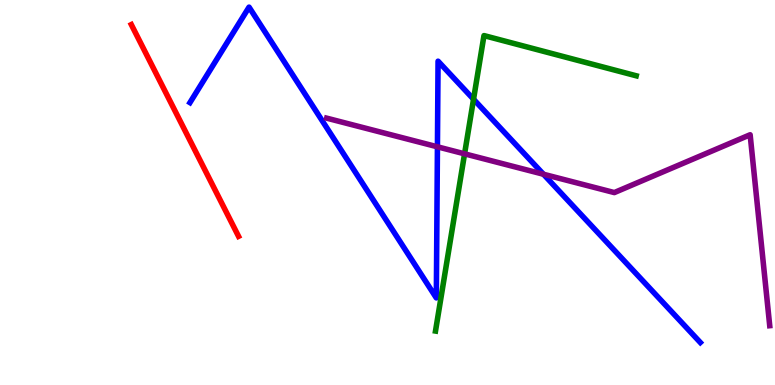[{'lines': ['blue', 'red'], 'intersections': []}, {'lines': ['green', 'red'], 'intersections': []}, {'lines': ['purple', 'red'], 'intersections': []}, {'lines': ['blue', 'green'], 'intersections': [{'x': 6.11, 'y': 7.42}]}, {'lines': ['blue', 'purple'], 'intersections': [{'x': 5.64, 'y': 6.19}, {'x': 7.01, 'y': 5.47}]}, {'lines': ['green', 'purple'], 'intersections': [{'x': 5.99, 'y': 6.0}]}]